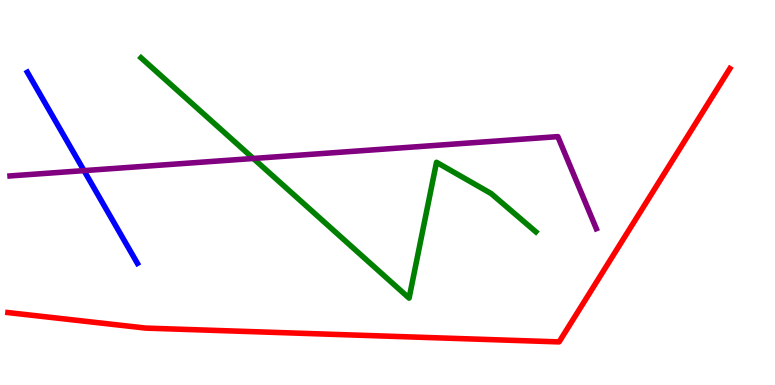[{'lines': ['blue', 'red'], 'intersections': []}, {'lines': ['green', 'red'], 'intersections': []}, {'lines': ['purple', 'red'], 'intersections': []}, {'lines': ['blue', 'green'], 'intersections': []}, {'lines': ['blue', 'purple'], 'intersections': [{'x': 1.08, 'y': 5.57}]}, {'lines': ['green', 'purple'], 'intersections': [{'x': 3.27, 'y': 5.88}]}]